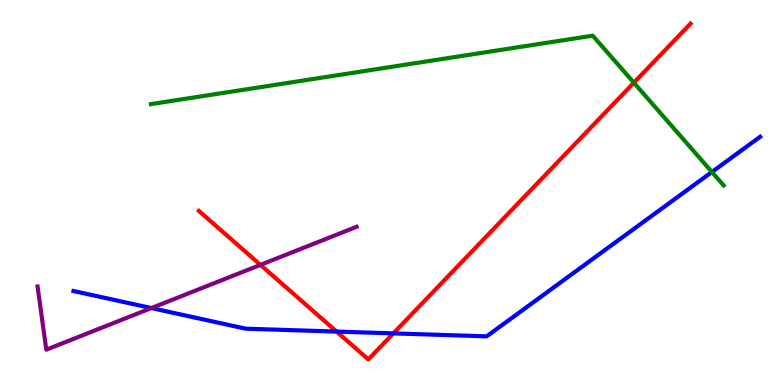[{'lines': ['blue', 'red'], 'intersections': [{'x': 4.34, 'y': 1.39}, {'x': 5.08, 'y': 1.34}]}, {'lines': ['green', 'red'], 'intersections': [{'x': 8.18, 'y': 7.85}]}, {'lines': ['purple', 'red'], 'intersections': [{'x': 3.36, 'y': 3.12}]}, {'lines': ['blue', 'green'], 'intersections': [{'x': 9.19, 'y': 5.53}]}, {'lines': ['blue', 'purple'], 'intersections': [{'x': 1.95, 'y': 2.0}]}, {'lines': ['green', 'purple'], 'intersections': []}]